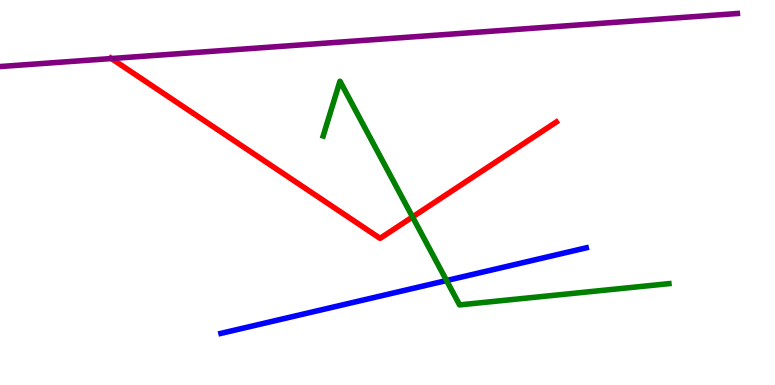[{'lines': ['blue', 'red'], 'intersections': []}, {'lines': ['green', 'red'], 'intersections': [{'x': 5.32, 'y': 4.37}]}, {'lines': ['purple', 'red'], 'intersections': [{'x': 1.44, 'y': 8.48}]}, {'lines': ['blue', 'green'], 'intersections': [{'x': 5.76, 'y': 2.71}]}, {'lines': ['blue', 'purple'], 'intersections': []}, {'lines': ['green', 'purple'], 'intersections': []}]